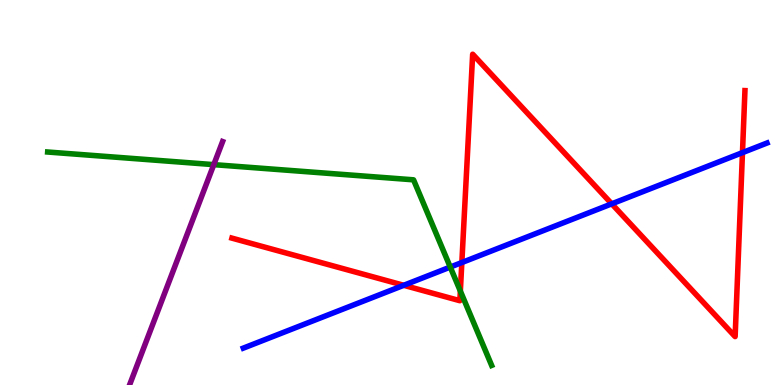[{'lines': ['blue', 'red'], 'intersections': [{'x': 5.21, 'y': 2.59}, {'x': 5.96, 'y': 3.18}, {'x': 7.89, 'y': 4.71}, {'x': 9.58, 'y': 6.04}]}, {'lines': ['green', 'red'], 'intersections': [{'x': 5.94, 'y': 2.44}]}, {'lines': ['purple', 'red'], 'intersections': []}, {'lines': ['blue', 'green'], 'intersections': [{'x': 5.81, 'y': 3.06}]}, {'lines': ['blue', 'purple'], 'intersections': []}, {'lines': ['green', 'purple'], 'intersections': [{'x': 2.76, 'y': 5.72}]}]